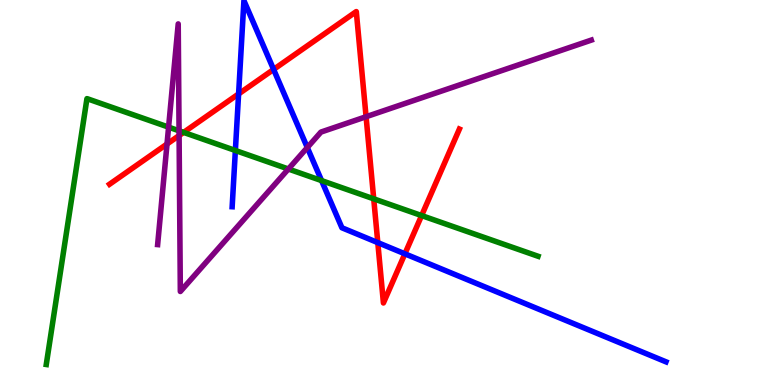[{'lines': ['blue', 'red'], 'intersections': [{'x': 3.08, 'y': 7.56}, {'x': 3.53, 'y': 8.2}, {'x': 4.87, 'y': 3.7}, {'x': 5.22, 'y': 3.41}]}, {'lines': ['green', 'red'], 'intersections': [{'x': 2.37, 'y': 6.56}, {'x': 4.82, 'y': 4.84}, {'x': 5.44, 'y': 4.4}]}, {'lines': ['purple', 'red'], 'intersections': [{'x': 2.16, 'y': 6.26}, {'x': 2.31, 'y': 6.48}, {'x': 4.72, 'y': 6.97}]}, {'lines': ['blue', 'green'], 'intersections': [{'x': 3.04, 'y': 6.09}, {'x': 4.15, 'y': 5.31}]}, {'lines': ['blue', 'purple'], 'intersections': [{'x': 3.97, 'y': 6.17}]}, {'lines': ['green', 'purple'], 'intersections': [{'x': 2.18, 'y': 6.7}, {'x': 2.31, 'y': 6.6}, {'x': 3.72, 'y': 5.61}]}]